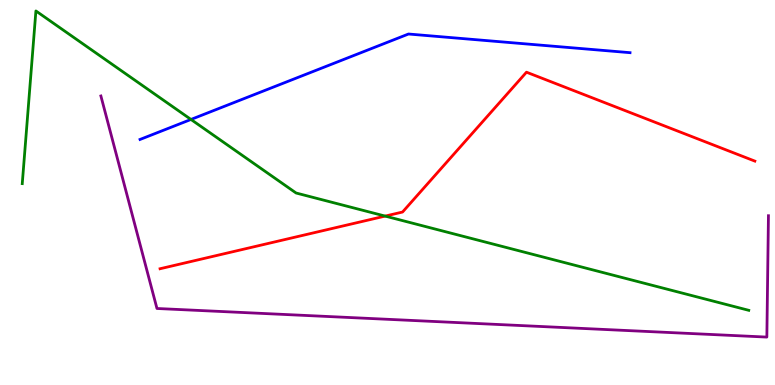[{'lines': ['blue', 'red'], 'intersections': []}, {'lines': ['green', 'red'], 'intersections': [{'x': 4.97, 'y': 4.39}]}, {'lines': ['purple', 'red'], 'intersections': []}, {'lines': ['blue', 'green'], 'intersections': [{'x': 2.46, 'y': 6.9}]}, {'lines': ['blue', 'purple'], 'intersections': []}, {'lines': ['green', 'purple'], 'intersections': []}]